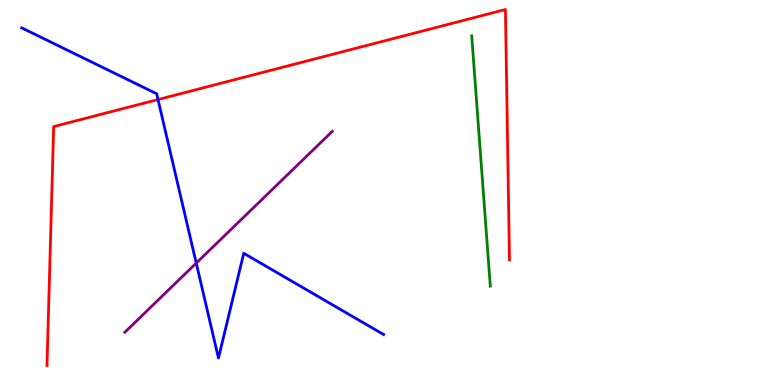[{'lines': ['blue', 'red'], 'intersections': [{'x': 2.04, 'y': 7.41}]}, {'lines': ['green', 'red'], 'intersections': []}, {'lines': ['purple', 'red'], 'intersections': []}, {'lines': ['blue', 'green'], 'intersections': []}, {'lines': ['blue', 'purple'], 'intersections': [{'x': 2.53, 'y': 3.17}]}, {'lines': ['green', 'purple'], 'intersections': []}]